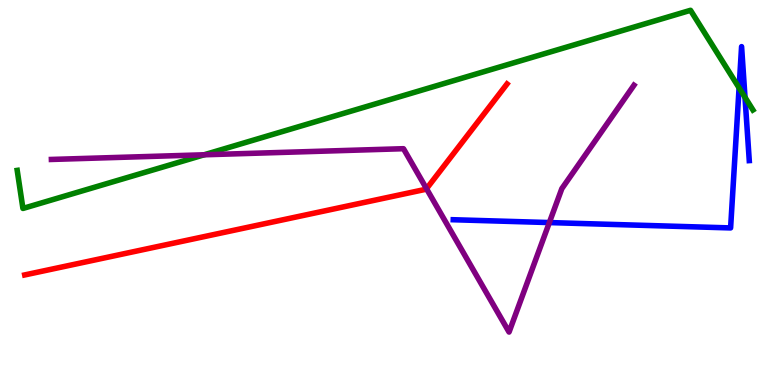[{'lines': ['blue', 'red'], 'intersections': []}, {'lines': ['green', 'red'], 'intersections': []}, {'lines': ['purple', 'red'], 'intersections': [{'x': 5.5, 'y': 5.1}]}, {'lines': ['blue', 'green'], 'intersections': [{'x': 9.54, 'y': 7.72}, {'x': 9.61, 'y': 7.47}]}, {'lines': ['blue', 'purple'], 'intersections': [{'x': 7.09, 'y': 4.22}]}, {'lines': ['green', 'purple'], 'intersections': [{'x': 2.63, 'y': 5.98}]}]